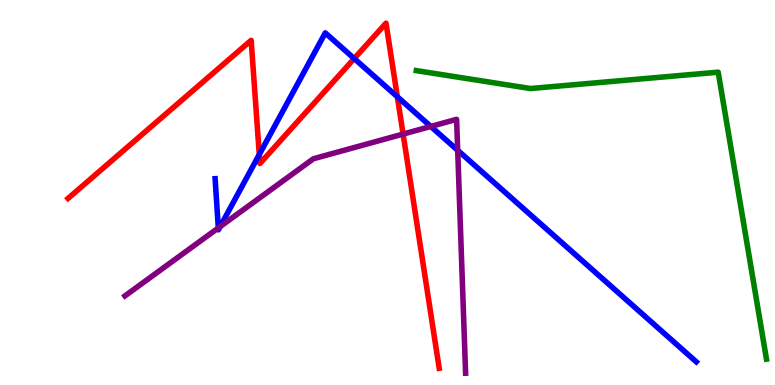[{'lines': ['blue', 'red'], 'intersections': [{'x': 3.35, 'y': 5.99}, {'x': 4.57, 'y': 8.48}, {'x': 5.13, 'y': 7.49}]}, {'lines': ['green', 'red'], 'intersections': []}, {'lines': ['purple', 'red'], 'intersections': [{'x': 5.2, 'y': 6.52}]}, {'lines': ['blue', 'green'], 'intersections': []}, {'lines': ['blue', 'purple'], 'intersections': [{'x': 2.82, 'y': 4.08}, {'x': 2.84, 'y': 4.11}, {'x': 5.56, 'y': 6.72}, {'x': 5.91, 'y': 6.1}]}, {'lines': ['green', 'purple'], 'intersections': []}]